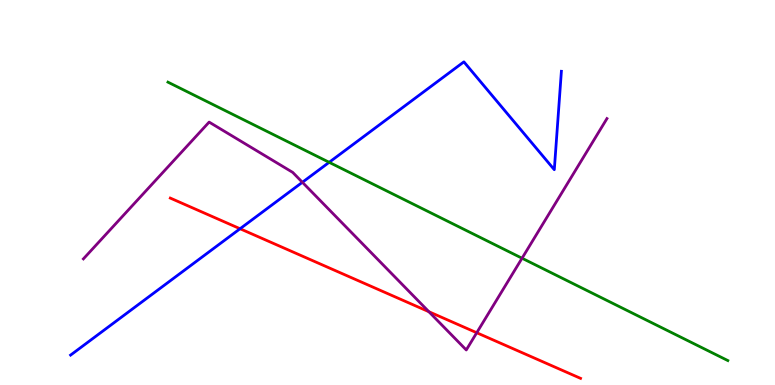[{'lines': ['blue', 'red'], 'intersections': [{'x': 3.1, 'y': 4.06}]}, {'lines': ['green', 'red'], 'intersections': []}, {'lines': ['purple', 'red'], 'intersections': [{'x': 5.53, 'y': 1.9}, {'x': 6.15, 'y': 1.36}]}, {'lines': ['blue', 'green'], 'intersections': [{'x': 4.25, 'y': 5.78}]}, {'lines': ['blue', 'purple'], 'intersections': [{'x': 3.9, 'y': 5.27}]}, {'lines': ['green', 'purple'], 'intersections': [{'x': 6.74, 'y': 3.29}]}]